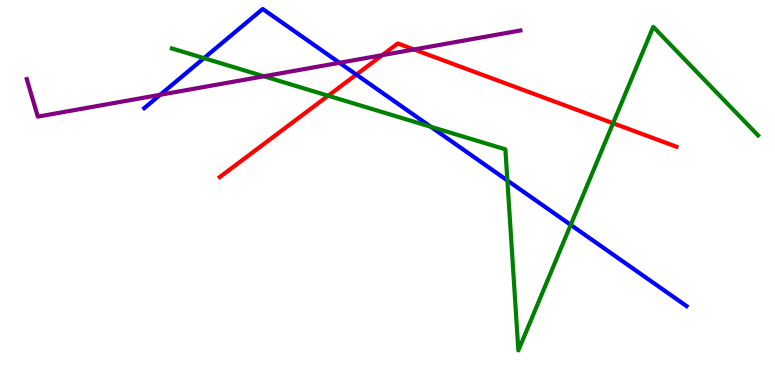[{'lines': ['blue', 'red'], 'intersections': [{'x': 4.6, 'y': 8.06}]}, {'lines': ['green', 'red'], 'intersections': [{'x': 4.23, 'y': 7.51}, {'x': 7.91, 'y': 6.8}]}, {'lines': ['purple', 'red'], 'intersections': [{'x': 4.93, 'y': 8.57}, {'x': 5.34, 'y': 8.71}]}, {'lines': ['blue', 'green'], 'intersections': [{'x': 2.63, 'y': 8.49}, {'x': 5.56, 'y': 6.71}, {'x': 6.55, 'y': 5.31}, {'x': 7.36, 'y': 4.16}]}, {'lines': ['blue', 'purple'], 'intersections': [{'x': 2.07, 'y': 7.54}, {'x': 4.38, 'y': 8.37}]}, {'lines': ['green', 'purple'], 'intersections': [{'x': 3.41, 'y': 8.02}]}]